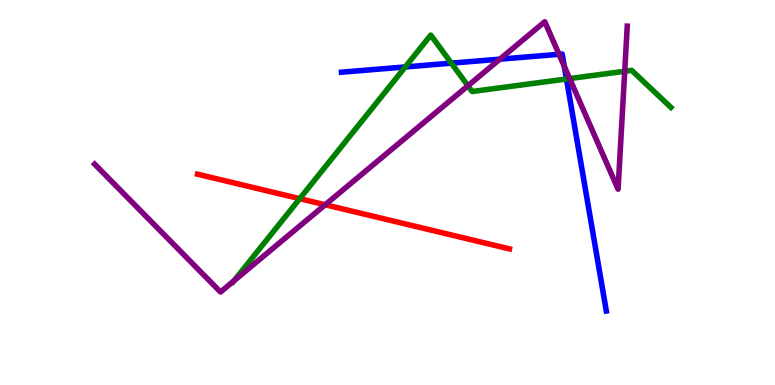[{'lines': ['blue', 'red'], 'intersections': []}, {'lines': ['green', 'red'], 'intersections': [{'x': 3.87, 'y': 4.84}]}, {'lines': ['purple', 'red'], 'intersections': [{'x': 4.2, 'y': 4.68}]}, {'lines': ['blue', 'green'], 'intersections': [{'x': 5.23, 'y': 8.26}, {'x': 5.82, 'y': 8.36}, {'x': 7.31, 'y': 7.95}]}, {'lines': ['blue', 'purple'], 'intersections': [{'x': 6.45, 'y': 8.46}, {'x': 7.21, 'y': 8.59}, {'x': 7.28, 'y': 8.28}]}, {'lines': ['green', 'purple'], 'intersections': [{'x': 3.02, 'y': 2.7}, {'x': 6.04, 'y': 7.77}, {'x': 7.35, 'y': 7.96}, {'x': 8.06, 'y': 8.15}]}]